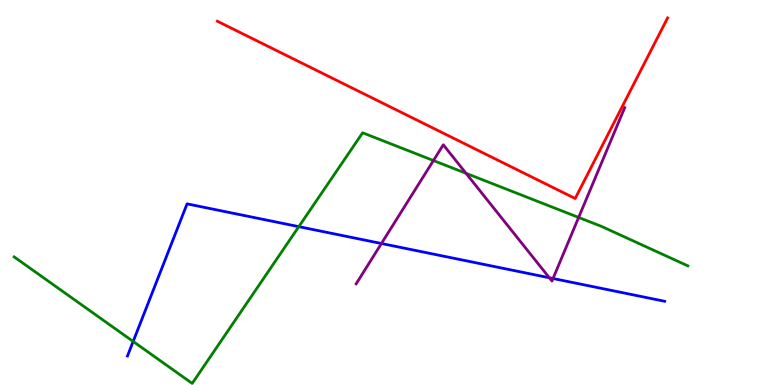[{'lines': ['blue', 'red'], 'intersections': []}, {'lines': ['green', 'red'], 'intersections': []}, {'lines': ['purple', 'red'], 'intersections': []}, {'lines': ['blue', 'green'], 'intersections': [{'x': 1.72, 'y': 1.13}, {'x': 3.86, 'y': 4.11}]}, {'lines': ['blue', 'purple'], 'intersections': [{'x': 4.92, 'y': 3.68}, {'x': 7.09, 'y': 2.79}, {'x': 7.14, 'y': 2.77}]}, {'lines': ['green', 'purple'], 'intersections': [{'x': 5.59, 'y': 5.83}, {'x': 6.01, 'y': 5.5}, {'x': 7.47, 'y': 4.35}]}]